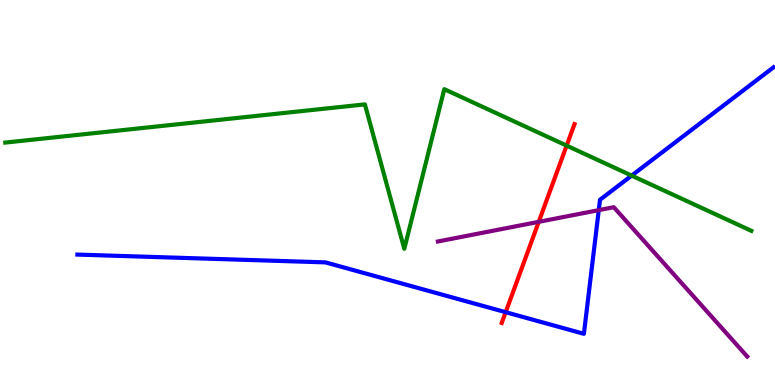[{'lines': ['blue', 'red'], 'intersections': [{'x': 6.52, 'y': 1.89}]}, {'lines': ['green', 'red'], 'intersections': [{'x': 7.31, 'y': 6.22}]}, {'lines': ['purple', 'red'], 'intersections': [{'x': 6.95, 'y': 4.24}]}, {'lines': ['blue', 'green'], 'intersections': [{'x': 8.15, 'y': 5.44}]}, {'lines': ['blue', 'purple'], 'intersections': [{'x': 7.73, 'y': 4.54}]}, {'lines': ['green', 'purple'], 'intersections': []}]